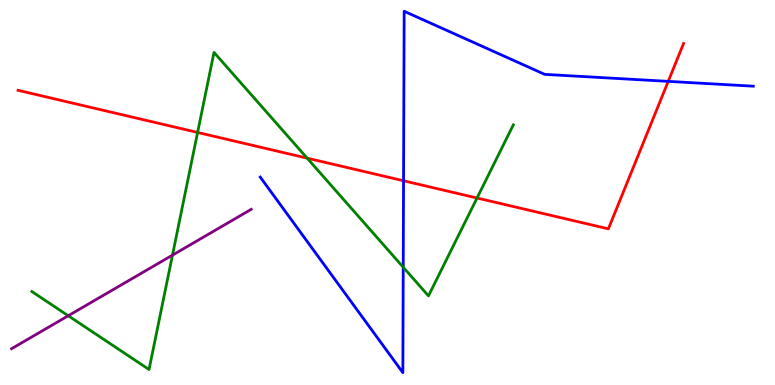[{'lines': ['blue', 'red'], 'intersections': [{'x': 5.21, 'y': 5.3}, {'x': 8.62, 'y': 7.89}]}, {'lines': ['green', 'red'], 'intersections': [{'x': 2.55, 'y': 6.56}, {'x': 3.96, 'y': 5.89}, {'x': 6.16, 'y': 4.86}]}, {'lines': ['purple', 'red'], 'intersections': []}, {'lines': ['blue', 'green'], 'intersections': [{'x': 5.2, 'y': 3.06}]}, {'lines': ['blue', 'purple'], 'intersections': []}, {'lines': ['green', 'purple'], 'intersections': [{'x': 0.881, 'y': 1.8}, {'x': 2.23, 'y': 3.37}]}]